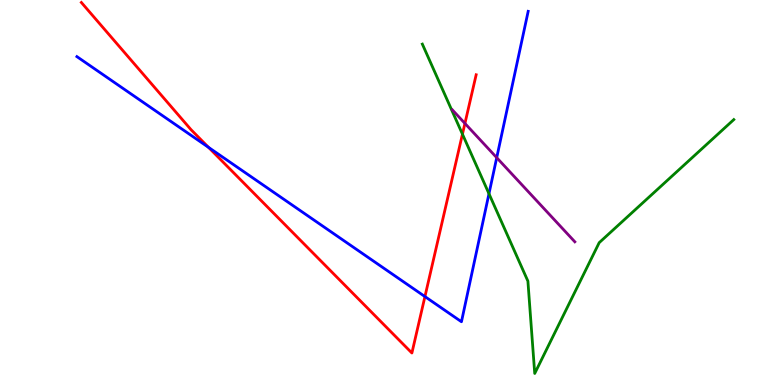[{'lines': ['blue', 'red'], 'intersections': [{'x': 2.69, 'y': 6.17}, {'x': 5.48, 'y': 2.3}]}, {'lines': ['green', 'red'], 'intersections': [{'x': 5.97, 'y': 6.52}]}, {'lines': ['purple', 'red'], 'intersections': [{'x': 6.0, 'y': 6.79}]}, {'lines': ['blue', 'green'], 'intersections': [{'x': 6.31, 'y': 4.97}]}, {'lines': ['blue', 'purple'], 'intersections': [{'x': 6.41, 'y': 5.9}]}, {'lines': ['green', 'purple'], 'intersections': []}]